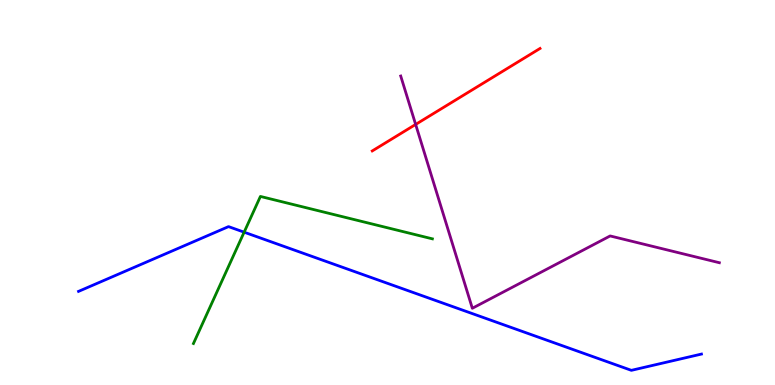[{'lines': ['blue', 'red'], 'intersections': []}, {'lines': ['green', 'red'], 'intersections': []}, {'lines': ['purple', 'red'], 'intersections': [{'x': 5.36, 'y': 6.77}]}, {'lines': ['blue', 'green'], 'intersections': [{'x': 3.15, 'y': 3.97}]}, {'lines': ['blue', 'purple'], 'intersections': []}, {'lines': ['green', 'purple'], 'intersections': []}]